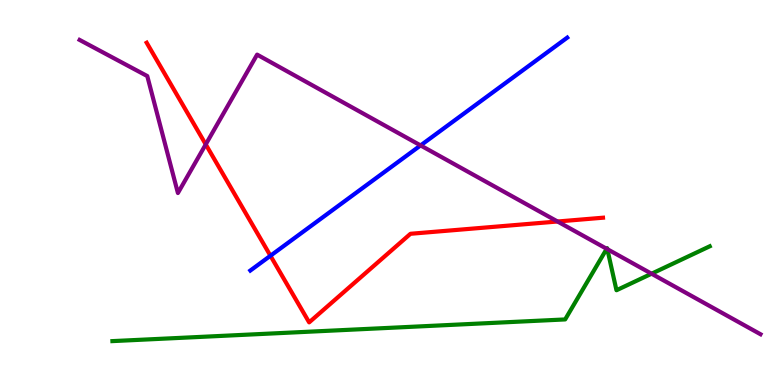[{'lines': ['blue', 'red'], 'intersections': [{'x': 3.49, 'y': 3.36}]}, {'lines': ['green', 'red'], 'intersections': []}, {'lines': ['purple', 'red'], 'intersections': [{'x': 2.65, 'y': 6.25}, {'x': 7.19, 'y': 4.25}]}, {'lines': ['blue', 'green'], 'intersections': []}, {'lines': ['blue', 'purple'], 'intersections': [{'x': 5.43, 'y': 6.22}]}, {'lines': ['green', 'purple'], 'intersections': [{'x': 7.83, 'y': 3.54}, {'x': 7.84, 'y': 3.53}, {'x': 8.41, 'y': 2.89}]}]